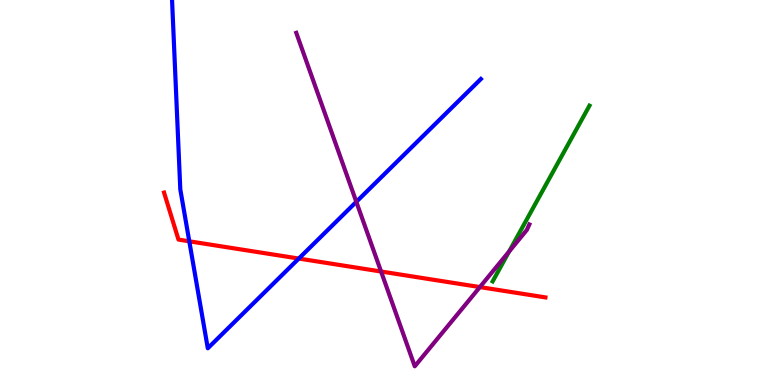[{'lines': ['blue', 'red'], 'intersections': [{'x': 2.44, 'y': 3.73}, {'x': 3.86, 'y': 3.28}]}, {'lines': ['green', 'red'], 'intersections': []}, {'lines': ['purple', 'red'], 'intersections': [{'x': 4.92, 'y': 2.95}, {'x': 6.19, 'y': 2.54}]}, {'lines': ['blue', 'green'], 'intersections': []}, {'lines': ['blue', 'purple'], 'intersections': [{'x': 4.6, 'y': 4.76}]}, {'lines': ['green', 'purple'], 'intersections': [{'x': 6.57, 'y': 3.47}]}]